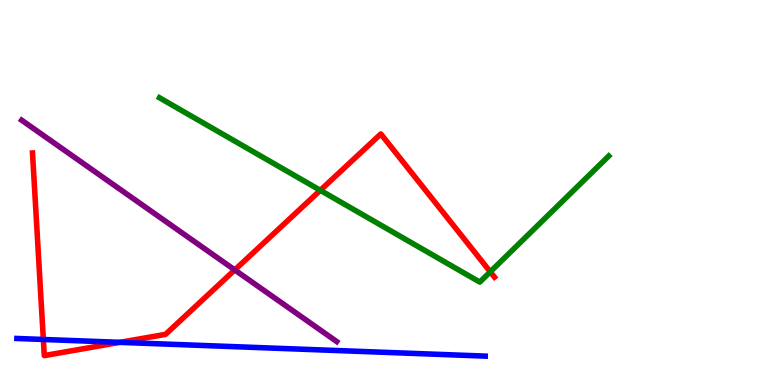[{'lines': ['blue', 'red'], 'intersections': [{'x': 0.559, 'y': 1.18}, {'x': 1.55, 'y': 1.11}]}, {'lines': ['green', 'red'], 'intersections': [{'x': 4.13, 'y': 5.06}, {'x': 6.33, 'y': 2.94}]}, {'lines': ['purple', 'red'], 'intersections': [{'x': 3.03, 'y': 2.99}]}, {'lines': ['blue', 'green'], 'intersections': []}, {'lines': ['blue', 'purple'], 'intersections': []}, {'lines': ['green', 'purple'], 'intersections': []}]